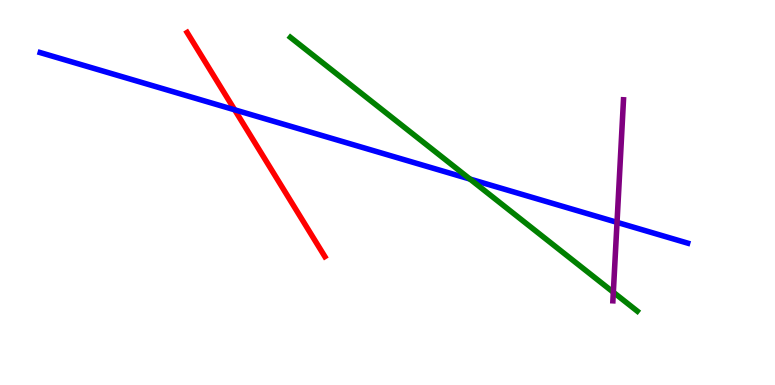[{'lines': ['blue', 'red'], 'intersections': [{'x': 3.03, 'y': 7.15}]}, {'lines': ['green', 'red'], 'intersections': []}, {'lines': ['purple', 'red'], 'intersections': []}, {'lines': ['blue', 'green'], 'intersections': [{'x': 6.06, 'y': 5.35}]}, {'lines': ['blue', 'purple'], 'intersections': [{'x': 7.96, 'y': 4.22}]}, {'lines': ['green', 'purple'], 'intersections': [{'x': 7.91, 'y': 2.41}]}]